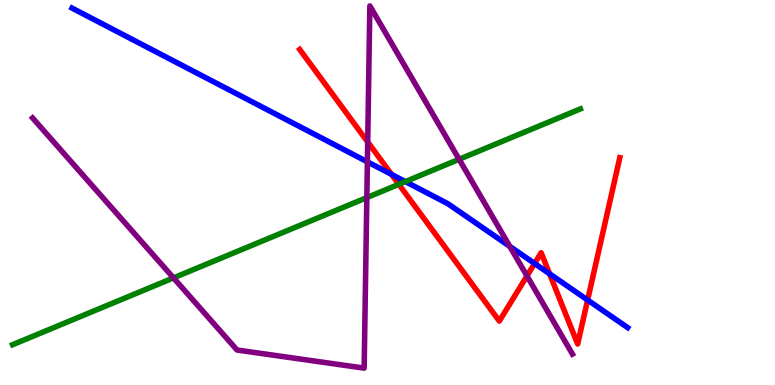[{'lines': ['blue', 'red'], 'intersections': [{'x': 5.05, 'y': 5.47}, {'x': 6.9, 'y': 3.16}, {'x': 7.09, 'y': 2.89}, {'x': 7.58, 'y': 2.21}]}, {'lines': ['green', 'red'], 'intersections': [{'x': 5.15, 'y': 5.21}]}, {'lines': ['purple', 'red'], 'intersections': [{'x': 4.74, 'y': 6.31}, {'x': 6.8, 'y': 2.83}]}, {'lines': ['blue', 'green'], 'intersections': [{'x': 5.23, 'y': 5.28}]}, {'lines': ['blue', 'purple'], 'intersections': [{'x': 4.74, 'y': 5.8}, {'x': 6.58, 'y': 3.6}]}, {'lines': ['green', 'purple'], 'intersections': [{'x': 2.24, 'y': 2.78}, {'x': 4.73, 'y': 4.87}, {'x': 5.92, 'y': 5.86}]}]